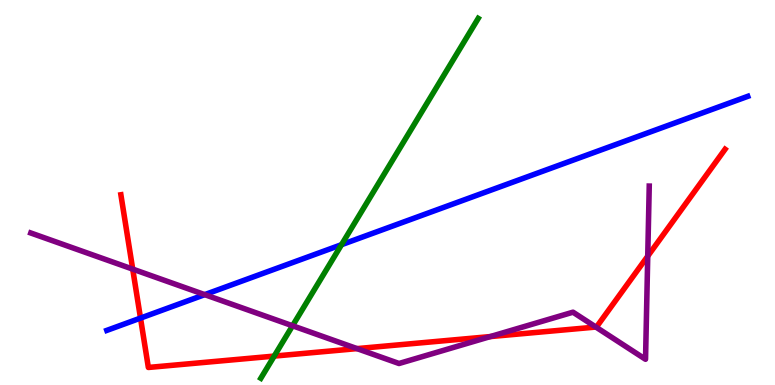[{'lines': ['blue', 'red'], 'intersections': [{'x': 1.81, 'y': 1.74}]}, {'lines': ['green', 'red'], 'intersections': [{'x': 3.54, 'y': 0.751}]}, {'lines': ['purple', 'red'], 'intersections': [{'x': 1.71, 'y': 3.01}, {'x': 4.61, 'y': 0.945}, {'x': 6.33, 'y': 1.26}, {'x': 7.69, 'y': 1.51}, {'x': 8.36, 'y': 3.35}]}, {'lines': ['blue', 'green'], 'intersections': [{'x': 4.41, 'y': 3.64}]}, {'lines': ['blue', 'purple'], 'intersections': [{'x': 2.64, 'y': 2.35}]}, {'lines': ['green', 'purple'], 'intersections': [{'x': 3.77, 'y': 1.54}]}]